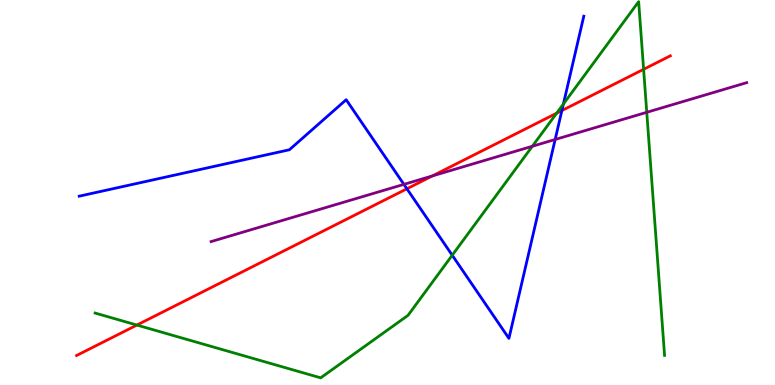[{'lines': ['blue', 'red'], 'intersections': [{'x': 5.25, 'y': 5.1}, {'x': 7.25, 'y': 7.13}]}, {'lines': ['green', 'red'], 'intersections': [{'x': 1.77, 'y': 1.56}, {'x': 7.18, 'y': 7.06}, {'x': 8.3, 'y': 8.2}]}, {'lines': ['purple', 'red'], 'intersections': [{'x': 5.58, 'y': 5.43}]}, {'lines': ['blue', 'green'], 'intersections': [{'x': 5.84, 'y': 3.37}, {'x': 7.27, 'y': 7.3}]}, {'lines': ['blue', 'purple'], 'intersections': [{'x': 5.21, 'y': 5.21}, {'x': 7.16, 'y': 6.38}]}, {'lines': ['green', 'purple'], 'intersections': [{'x': 6.87, 'y': 6.2}, {'x': 8.35, 'y': 7.08}]}]